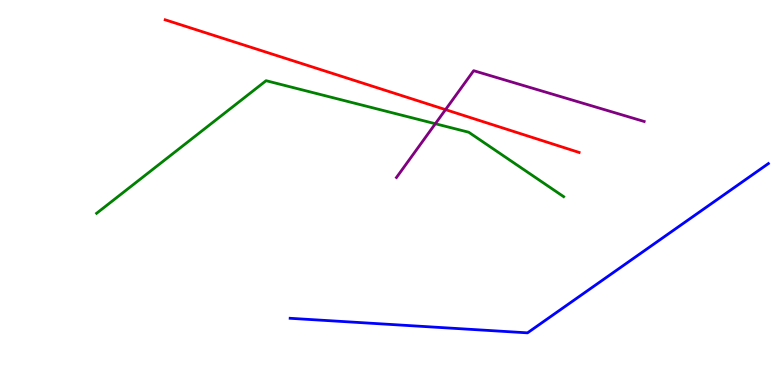[{'lines': ['blue', 'red'], 'intersections': []}, {'lines': ['green', 'red'], 'intersections': []}, {'lines': ['purple', 'red'], 'intersections': [{'x': 5.75, 'y': 7.15}]}, {'lines': ['blue', 'green'], 'intersections': []}, {'lines': ['blue', 'purple'], 'intersections': []}, {'lines': ['green', 'purple'], 'intersections': [{'x': 5.62, 'y': 6.79}]}]